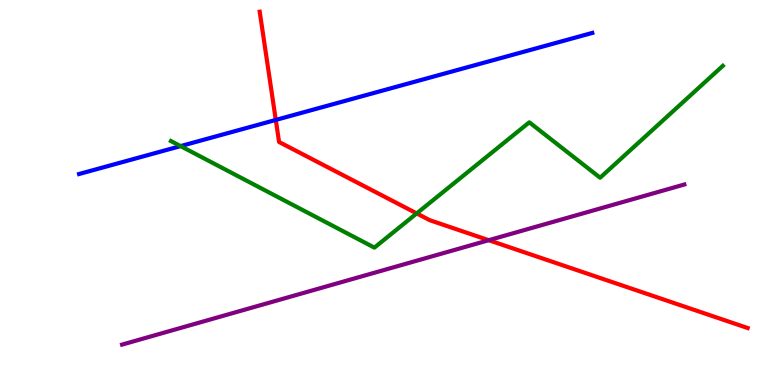[{'lines': ['blue', 'red'], 'intersections': [{'x': 3.56, 'y': 6.88}]}, {'lines': ['green', 'red'], 'intersections': [{'x': 5.38, 'y': 4.46}]}, {'lines': ['purple', 'red'], 'intersections': [{'x': 6.31, 'y': 3.76}]}, {'lines': ['blue', 'green'], 'intersections': [{'x': 2.33, 'y': 6.21}]}, {'lines': ['blue', 'purple'], 'intersections': []}, {'lines': ['green', 'purple'], 'intersections': []}]